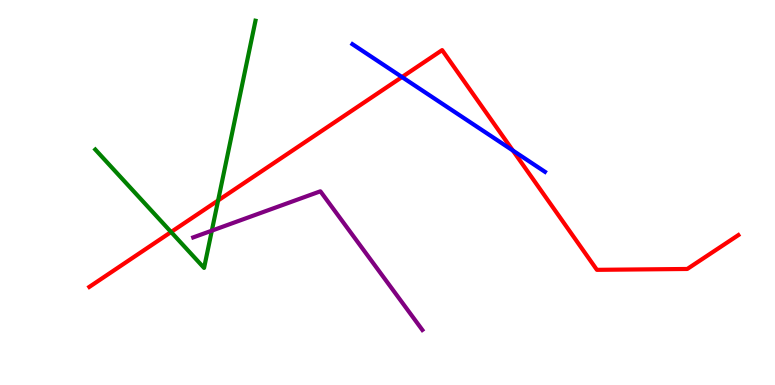[{'lines': ['blue', 'red'], 'intersections': [{'x': 5.19, 'y': 8.0}, {'x': 6.62, 'y': 6.09}]}, {'lines': ['green', 'red'], 'intersections': [{'x': 2.21, 'y': 3.97}, {'x': 2.81, 'y': 4.79}]}, {'lines': ['purple', 'red'], 'intersections': []}, {'lines': ['blue', 'green'], 'intersections': []}, {'lines': ['blue', 'purple'], 'intersections': []}, {'lines': ['green', 'purple'], 'intersections': [{'x': 2.73, 'y': 4.01}]}]